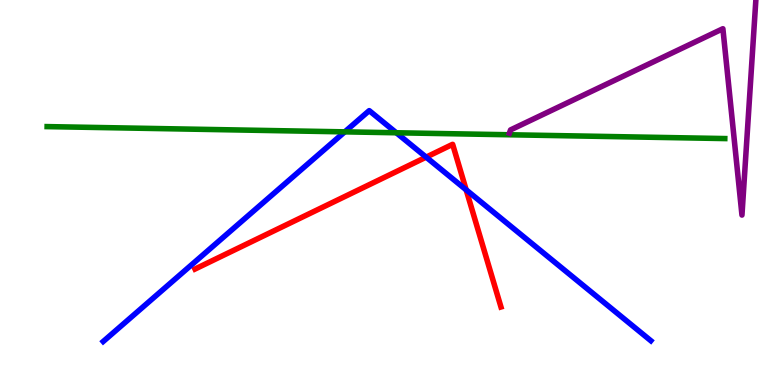[{'lines': ['blue', 'red'], 'intersections': [{'x': 5.5, 'y': 5.92}, {'x': 6.02, 'y': 5.07}]}, {'lines': ['green', 'red'], 'intersections': []}, {'lines': ['purple', 'red'], 'intersections': []}, {'lines': ['blue', 'green'], 'intersections': [{'x': 4.45, 'y': 6.58}, {'x': 5.11, 'y': 6.55}]}, {'lines': ['blue', 'purple'], 'intersections': []}, {'lines': ['green', 'purple'], 'intersections': []}]